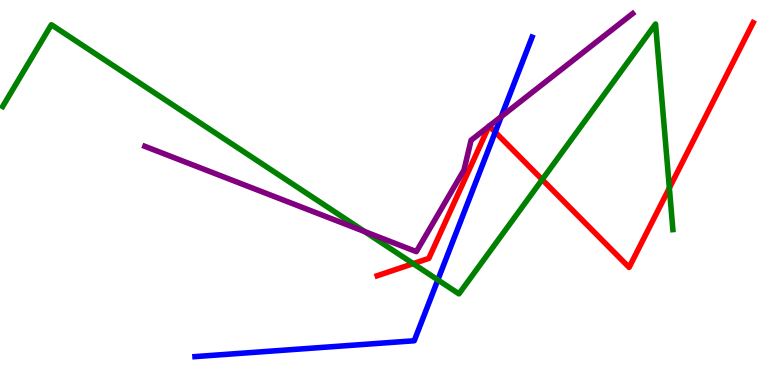[{'lines': ['blue', 'red'], 'intersections': [{'x': 6.39, 'y': 6.57}]}, {'lines': ['green', 'red'], 'intersections': [{'x': 5.33, 'y': 3.15}, {'x': 7.0, 'y': 5.34}, {'x': 8.64, 'y': 5.12}]}, {'lines': ['purple', 'red'], 'intersections': [{'x': 6.31, 'y': 6.72}, {'x': 6.31, 'y': 6.73}]}, {'lines': ['blue', 'green'], 'intersections': [{'x': 5.65, 'y': 2.73}]}, {'lines': ['blue', 'purple'], 'intersections': [{'x': 6.47, 'y': 6.97}]}, {'lines': ['green', 'purple'], 'intersections': [{'x': 4.7, 'y': 3.99}]}]